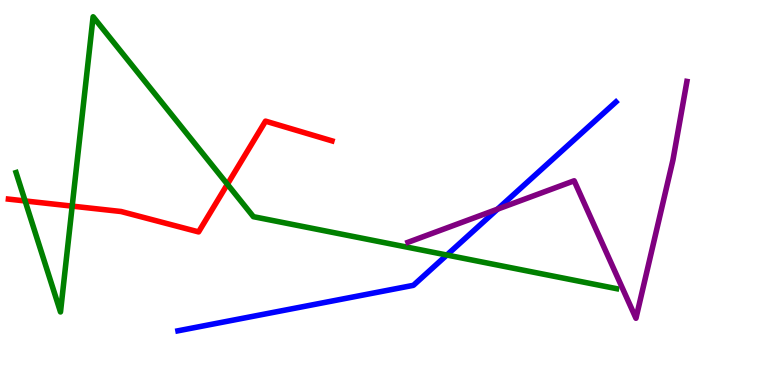[{'lines': ['blue', 'red'], 'intersections': []}, {'lines': ['green', 'red'], 'intersections': [{'x': 0.324, 'y': 4.78}, {'x': 0.931, 'y': 4.65}, {'x': 2.93, 'y': 5.21}]}, {'lines': ['purple', 'red'], 'intersections': []}, {'lines': ['blue', 'green'], 'intersections': [{'x': 5.77, 'y': 3.38}]}, {'lines': ['blue', 'purple'], 'intersections': [{'x': 6.42, 'y': 4.57}]}, {'lines': ['green', 'purple'], 'intersections': []}]